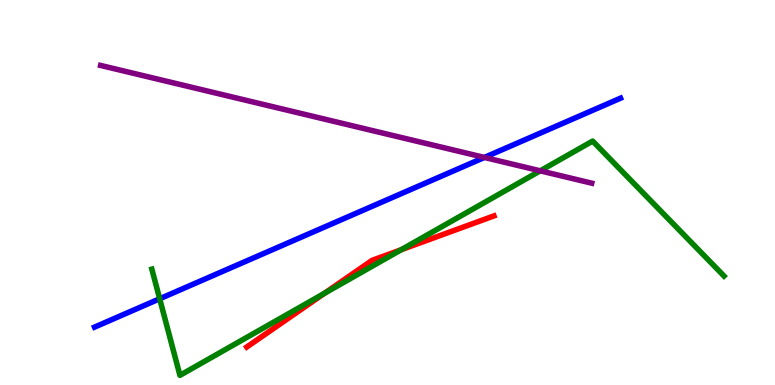[{'lines': ['blue', 'red'], 'intersections': []}, {'lines': ['green', 'red'], 'intersections': [{'x': 4.19, 'y': 2.38}, {'x': 5.18, 'y': 3.51}]}, {'lines': ['purple', 'red'], 'intersections': []}, {'lines': ['blue', 'green'], 'intersections': [{'x': 2.06, 'y': 2.24}]}, {'lines': ['blue', 'purple'], 'intersections': [{'x': 6.25, 'y': 5.91}]}, {'lines': ['green', 'purple'], 'intersections': [{'x': 6.97, 'y': 5.56}]}]